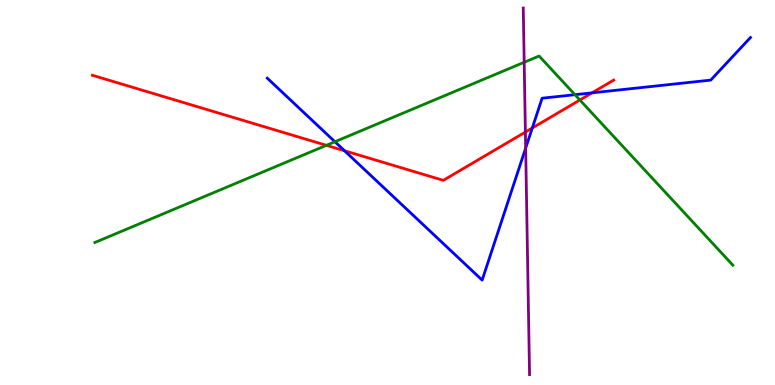[{'lines': ['blue', 'red'], 'intersections': [{'x': 4.45, 'y': 6.08}, {'x': 6.87, 'y': 6.68}, {'x': 7.64, 'y': 7.59}]}, {'lines': ['green', 'red'], 'intersections': [{'x': 4.21, 'y': 6.23}, {'x': 7.48, 'y': 7.4}]}, {'lines': ['purple', 'red'], 'intersections': [{'x': 6.78, 'y': 6.57}]}, {'lines': ['blue', 'green'], 'intersections': [{'x': 4.32, 'y': 6.32}, {'x': 7.42, 'y': 7.54}]}, {'lines': ['blue', 'purple'], 'intersections': [{'x': 6.78, 'y': 6.15}]}, {'lines': ['green', 'purple'], 'intersections': [{'x': 6.76, 'y': 8.38}]}]